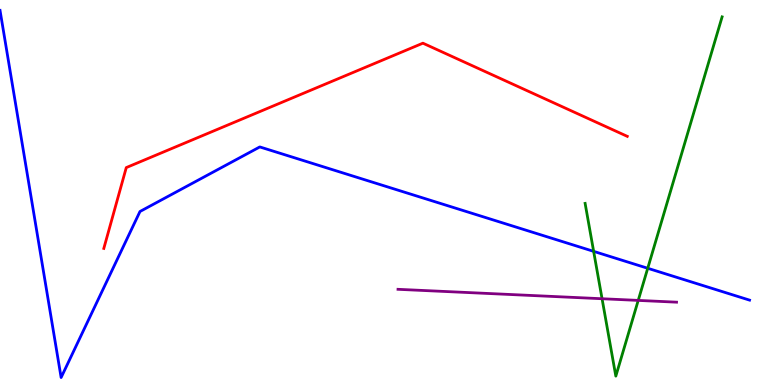[{'lines': ['blue', 'red'], 'intersections': []}, {'lines': ['green', 'red'], 'intersections': []}, {'lines': ['purple', 'red'], 'intersections': []}, {'lines': ['blue', 'green'], 'intersections': [{'x': 7.66, 'y': 3.47}, {'x': 8.36, 'y': 3.03}]}, {'lines': ['blue', 'purple'], 'intersections': []}, {'lines': ['green', 'purple'], 'intersections': [{'x': 7.77, 'y': 2.24}, {'x': 8.24, 'y': 2.2}]}]